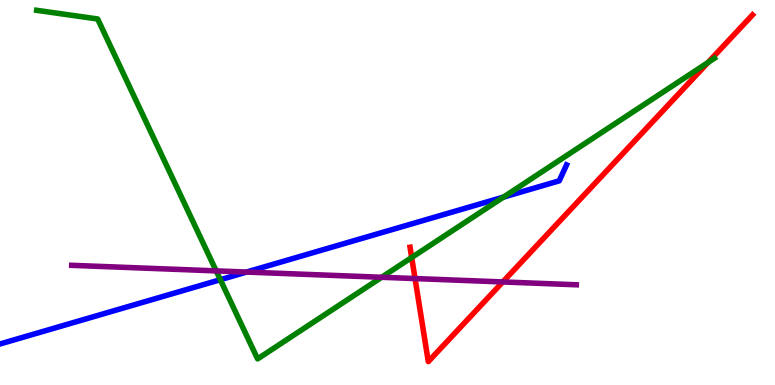[{'lines': ['blue', 'red'], 'intersections': []}, {'lines': ['green', 'red'], 'intersections': [{'x': 5.31, 'y': 3.31}, {'x': 9.14, 'y': 8.38}]}, {'lines': ['purple', 'red'], 'intersections': [{'x': 5.36, 'y': 2.76}, {'x': 6.49, 'y': 2.68}]}, {'lines': ['blue', 'green'], 'intersections': [{'x': 2.84, 'y': 2.73}, {'x': 6.5, 'y': 4.88}]}, {'lines': ['blue', 'purple'], 'intersections': [{'x': 3.18, 'y': 2.93}]}, {'lines': ['green', 'purple'], 'intersections': [{'x': 2.79, 'y': 2.96}, {'x': 4.92, 'y': 2.8}]}]